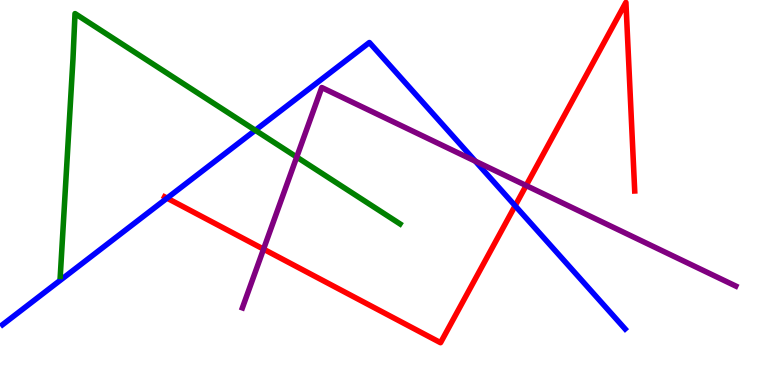[{'lines': ['blue', 'red'], 'intersections': [{'x': 2.16, 'y': 4.85}, {'x': 6.65, 'y': 4.66}]}, {'lines': ['green', 'red'], 'intersections': []}, {'lines': ['purple', 'red'], 'intersections': [{'x': 3.4, 'y': 3.53}, {'x': 6.79, 'y': 5.18}]}, {'lines': ['blue', 'green'], 'intersections': [{'x': 3.29, 'y': 6.62}]}, {'lines': ['blue', 'purple'], 'intersections': [{'x': 6.13, 'y': 5.81}]}, {'lines': ['green', 'purple'], 'intersections': [{'x': 3.83, 'y': 5.92}]}]